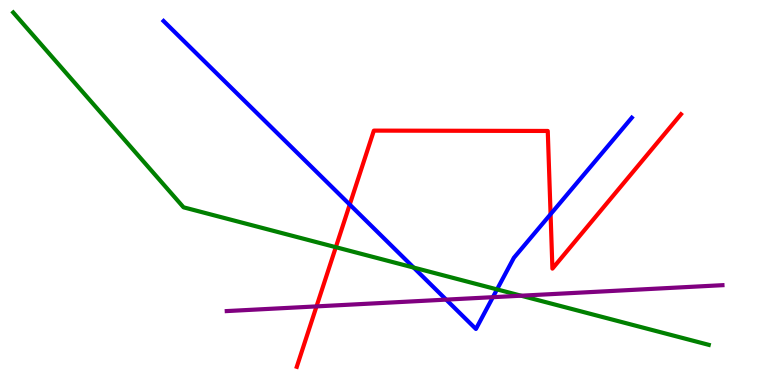[{'lines': ['blue', 'red'], 'intersections': [{'x': 4.51, 'y': 4.69}, {'x': 7.1, 'y': 4.44}]}, {'lines': ['green', 'red'], 'intersections': [{'x': 4.33, 'y': 3.58}]}, {'lines': ['purple', 'red'], 'intersections': [{'x': 4.08, 'y': 2.04}]}, {'lines': ['blue', 'green'], 'intersections': [{'x': 5.34, 'y': 3.05}, {'x': 6.41, 'y': 2.48}]}, {'lines': ['blue', 'purple'], 'intersections': [{'x': 5.76, 'y': 2.22}, {'x': 6.36, 'y': 2.28}]}, {'lines': ['green', 'purple'], 'intersections': [{'x': 6.72, 'y': 2.32}]}]